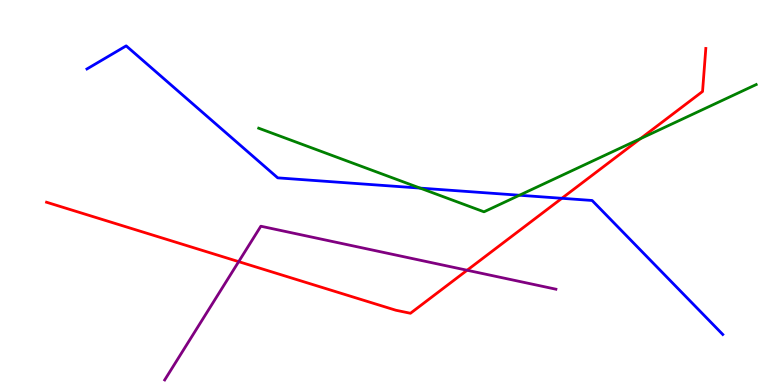[{'lines': ['blue', 'red'], 'intersections': [{'x': 7.25, 'y': 4.85}]}, {'lines': ['green', 'red'], 'intersections': [{'x': 8.26, 'y': 6.4}]}, {'lines': ['purple', 'red'], 'intersections': [{'x': 3.08, 'y': 3.2}, {'x': 6.03, 'y': 2.98}]}, {'lines': ['blue', 'green'], 'intersections': [{'x': 5.42, 'y': 5.11}, {'x': 6.7, 'y': 4.93}]}, {'lines': ['blue', 'purple'], 'intersections': []}, {'lines': ['green', 'purple'], 'intersections': []}]